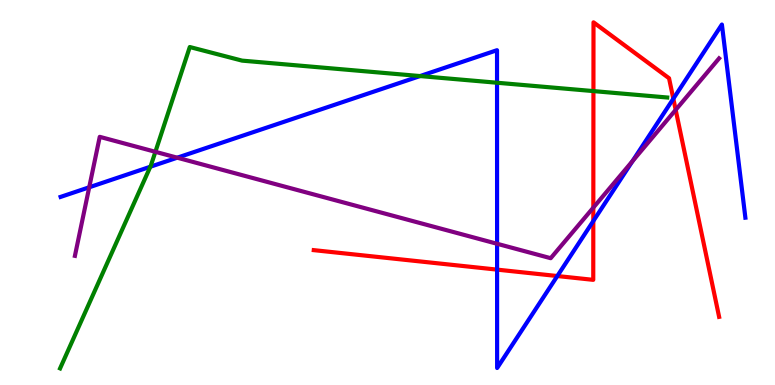[{'lines': ['blue', 'red'], 'intersections': [{'x': 6.41, 'y': 3.0}, {'x': 7.19, 'y': 2.83}, {'x': 7.66, 'y': 4.26}, {'x': 8.69, 'y': 7.44}]}, {'lines': ['green', 'red'], 'intersections': [{'x': 7.66, 'y': 7.63}]}, {'lines': ['purple', 'red'], 'intersections': [{'x': 7.66, 'y': 4.61}, {'x': 8.72, 'y': 7.15}]}, {'lines': ['blue', 'green'], 'intersections': [{'x': 1.94, 'y': 5.67}, {'x': 5.42, 'y': 8.02}, {'x': 6.41, 'y': 7.85}]}, {'lines': ['blue', 'purple'], 'intersections': [{'x': 1.15, 'y': 5.14}, {'x': 2.29, 'y': 5.9}, {'x': 6.41, 'y': 3.67}, {'x': 8.16, 'y': 5.82}]}, {'lines': ['green', 'purple'], 'intersections': [{'x': 2.0, 'y': 6.06}]}]